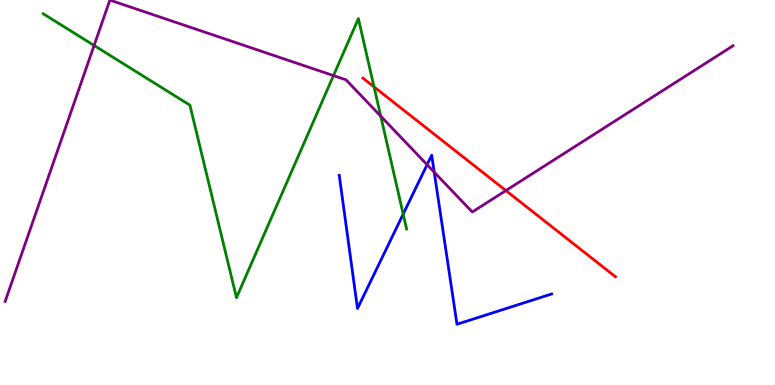[{'lines': ['blue', 'red'], 'intersections': []}, {'lines': ['green', 'red'], 'intersections': [{'x': 4.83, 'y': 7.74}]}, {'lines': ['purple', 'red'], 'intersections': [{'x': 6.53, 'y': 5.05}]}, {'lines': ['blue', 'green'], 'intersections': [{'x': 5.2, 'y': 4.44}]}, {'lines': ['blue', 'purple'], 'intersections': [{'x': 5.51, 'y': 5.72}, {'x': 5.6, 'y': 5.53}]}, {'lines': ['green', 'purple'], 'intersections': [{'x': 1.21, 'y': 8.82}, {'x': 4.3, 'y': 8.04}, {'x': 4.91, 'y': 6.98}]}]